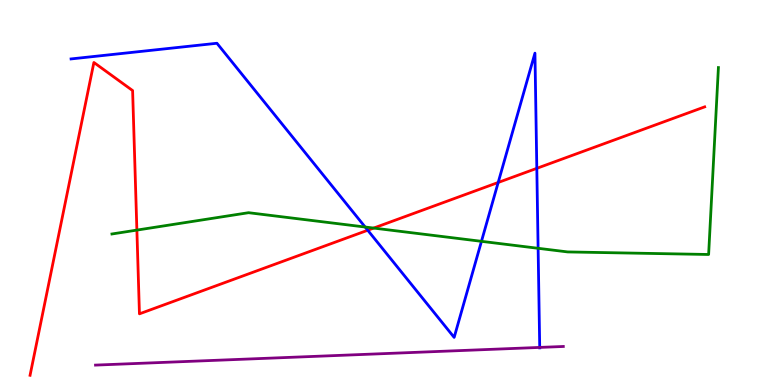[{'lines': ['blue', 'red'], 'intersections': [{'x': 4.75, 'y': 4.02}, {'x': 6.43, 'y': 5.26}, {'x': 6.93, 'y': 5.63}]}, {'lines': ['green', 'red'], 'intersections': [{'x': 1.77, 'y': 4.02}, {'x': 4.82, 'y': 4.08}]}, {'lines': ['purple', 'red'], 'intersections': []}, {'lines': ['blue', 'green'], 'intersections': [{'x': 4.71, 'y': 4.1}, {'x': 6.21, 'y': 3.73}, {'x': 6.94, 'y': 3.55}]}, {'lines': ['blue', 'purple'], 'intersections': [{'x': 6.96, 'y': 0.976}]}, {'lines': ['green', 'purple'], 'intersections': []}]